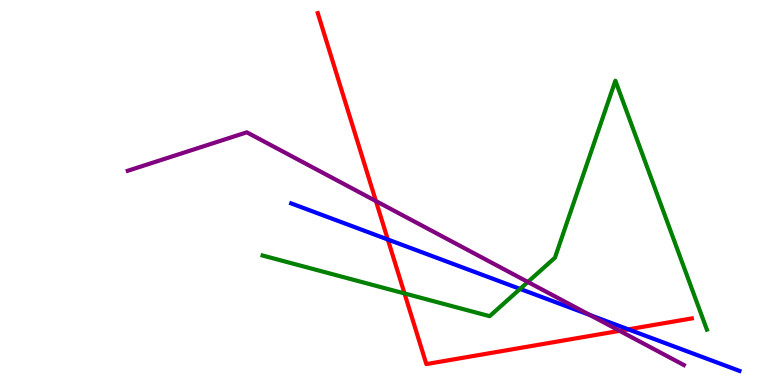[{'lines': ['blue', 'red'], 'intersections': [{'x': 5.0, 'y': 3.78}, {'x': 8.11, 'y': 1.45}]}, {'lines': ['green', 'red'], 'intersections': [{'x': 5.22, 'y': 2.38}]}, {'lines': ['purple', 'red'], 'intersections': [{'x': 4.85, 'y': 4.78}, {'x': 8.0, 'y': 1.41}]}, {'lines': ['blue', 'green'], 'intersections': [{'x': 6.71, 'y': 2.5}]}, {'lines': ['blue', 'purple'], 'intersections': [{'x': 7.61, 'y': 1.82}]}, {'lines': ['green', 'purple'], 'intersections': [{'x': 6.81, 'y': 2.68}]}]